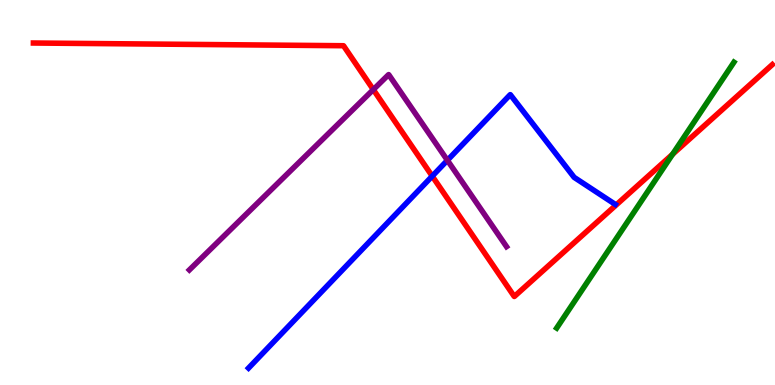[{'lines': ['blue', 'red'], 'intersections': [{'x': 5.58, 'y': 5.42}]}, {'lines': ['green', 'red'], 'intersections': [{'x': 8.68, 'y': 5.99}]}, {'lines': ['purple', 'red'], 'intersections': [{'x': 4.82, 'y': 7.67}]}, {'lines': ['blue', 'green'], 'intersections': []}, {'lines': ['blue', 'purple'], 'intersections': [{'x': 5.77, 'y': 5.84}]}, {'lines': ['green', 'purple'], 'intersections': []}]